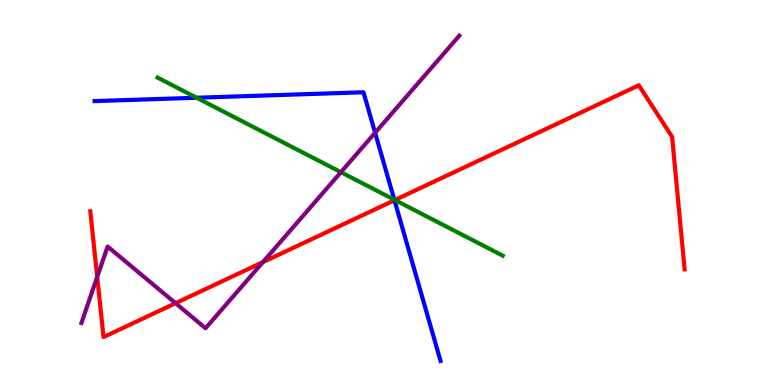[{'lines': ['blue', 'red'], 'intersections': [{'x': 5.09, 'y': 4.8}]}, {'lines': ['green', 'red'], 'intersections': [{'x': 5.1, 'y': 4.8}]}, {'lines': ['purple', 'red'], 'intersections': [{'x': 1.25, 'y': 2.81}, {'x': 2.27, 'y': 2.12}, {'x': 3.39, 'y': 3.19}]}, {'lines': ['blue', 'green'], 'intersections': [{'x': 2.54, 'y': 7.46}, {'x': 5.09, 'y': 4.81}]}, {'lines': ['blue', 'purple'], 'intersections': [{'x': 4.84, 'y': 6.55}]}, {'lines': ['green', 'purple'], 'intersections': [{'x': 4.4, 'y': 5.53}]}]